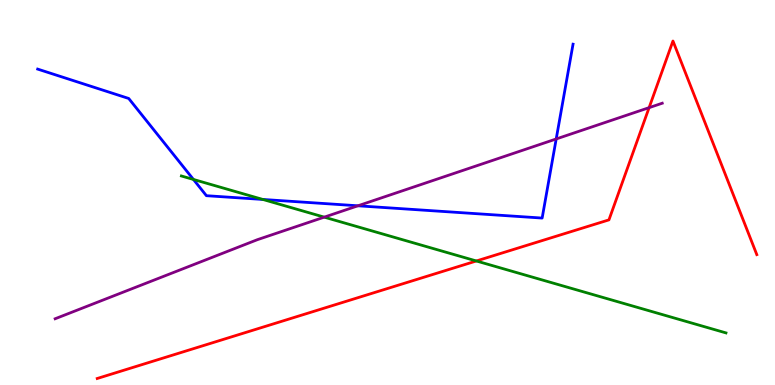[{'lines': ['blue', 'red'], 'intersections': []}, {'lines': ['green', 'red'], 'intersections': [{'x': 6.15, 'y': 3.22}]}, {'lines': ['purple', 'red'], 'intersections': [{'x': 8.38, 'y': 7.2}]}, {'lines': ['blue', 'green'], 'intersections': [{'x': 2.5, 'y': 5.34}, {'x': 3.39, 'y': 4.82}]}, {'lines': ['blue', 'purple'], 'intersections': [{'x': 4.62, 'y': 4.65}, {'x': 7.18, 'y': 6.39}]}, {'lines': ['green', 'purple'], 'intersections': [{'x': 4.18, 'y': 4.36}]}]